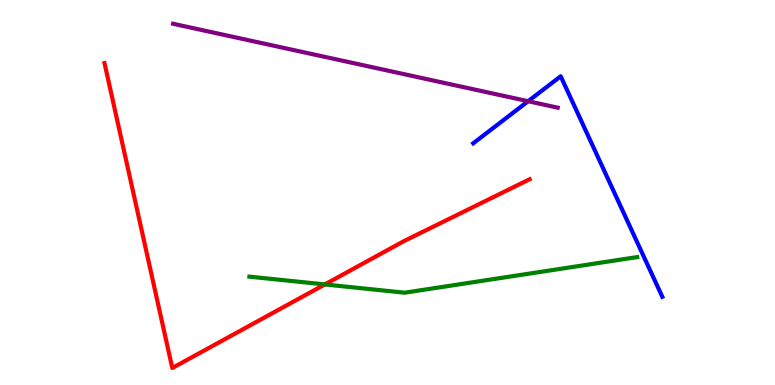[{'lines': ['blue', 'red'], 'intersections': []}, {'lines': ['green', 'red'], 'intersections': [{'x': 4.19, 'y': 2.61}]}, {'lines': ['purple', 'red'], 'intersections': []}, {'lines': ['blue', 'green'], 'intersections': []}, {'lines': ['blue', 'purple'], 'intersections': [{'x': 6.81, 'y': 7.37}]}, {'lines': ['green', 'purple'], 'intersections': []}]